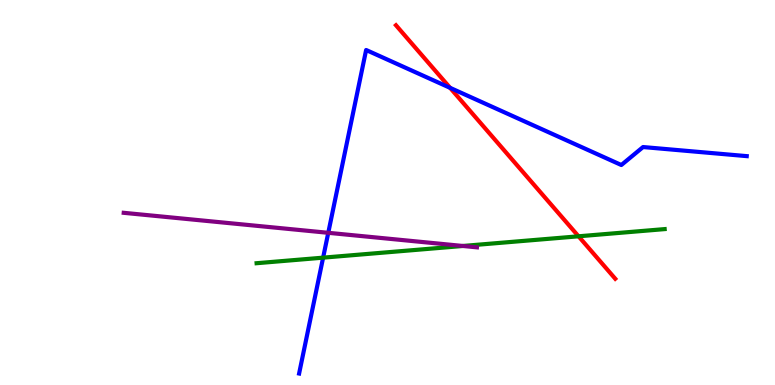[{'lines': ['blue', 'red'], 'intersections': [{'x': 5.81, 'y': 7.72}]}, {'lines': ['green', 'red'], 'intersections': [{'x': 7.46, 'y': 3.86}]}, {'lines': ['purple', 'red'], 'intersections': []}, {'lines': ['blue', 'green'], 'intersections': [{'x': 4.17, 'y': 3.31}]}, {'lines': ['blue', 'purple'], 'intersections': [{'x': 4.24, 'y': 3.95}]}, {'lines': ['green', 'purple'], 'intersections': [{'x': 5.97, 'y': 3.61}]}]